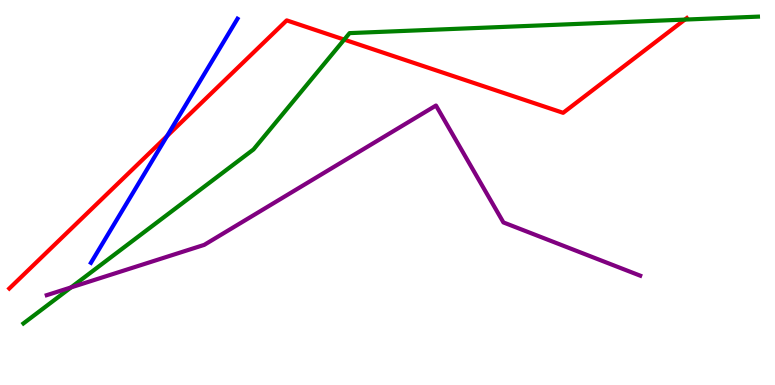[{'lines': ['blue', 'red'], 'intersections': [{'x': 2.16, 'y': 6.47}]}, {'lines': ['green', 'red'], 'intersections': [{'x': 4.44, 'y': 8.97}, {'x': 8.84, 'y': 9.49}]}, {'lines': ['purple', 'red'], 'intersections': []}, {'lines': ['blue', 'green'], 'intersections': []}, {'lines': ['blue', 'purple'], 'intersections': []}, {'lines': ['green', 'purple'], 'intersections': [{'x': 0.917, 'y': 2.54}]}]